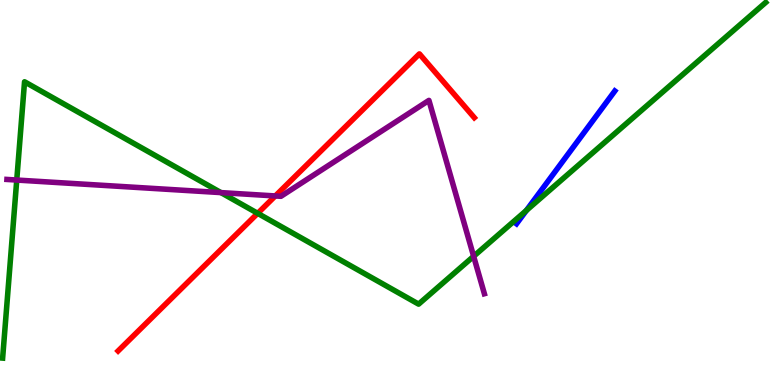[{'lines': ['blue', 'red'], 'intersections': []}, {'lines': ['green', 'red'], 'intersections': [{'x': 3.32, 'y': 4.46}]}, {'lines': ['purple', 'red'], 'intersections': [{'x': 3.55, 'y': 4.91}]}, {'lines': ['blue', 'green'], 'intersections': [{'x': 6.79, 'y': 4.53}]}, {'lines': ['blue', 'purple'], 'intersections': []}, {'lines': ['green', 'purple'], 'intersections': [{'x': 0.216, 'y': 5.32}, {'x': 2.85, 'y': 5.0}, {'x': 6.11, 'y': 3.34}]}]